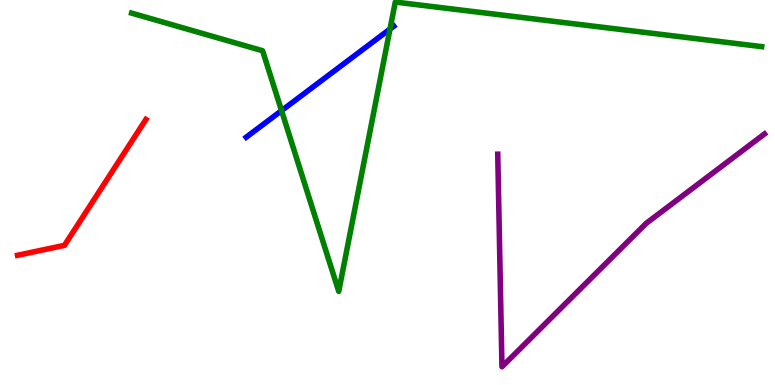[{'lines': ['blue', 'red'], 'intersections': []}, {'lines': ['green', 'red'], 'intersections': []}, {'lines': ['purple', 'red'], 'intersections': []}, {'lines': ['blue', 'green'], 'intersections': [{'x': 3.63, 'y': 7.13}, {'x': 5.03, 'y': 9.25}]}, {'lines': ['blue', 'purple'], 'intersections': []}, {'lines': ['green', 'purple'], 'intersections': []}]